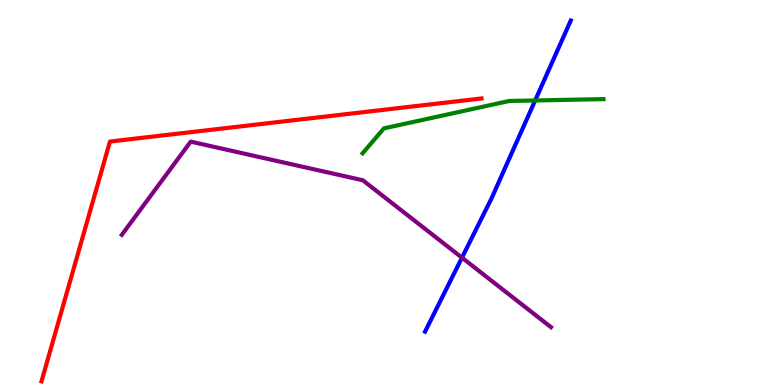[{'lines': ['blue', 'red'], 'intersections': []}, {'lines': ['green', 'red'], 'intersections': []}, {'lines': ['purple', 'red'], 'intersections': []}, {'lines': ['blue', 'green'], 'intersections': [{'x': 6.91, 'y': 7.39}]}, {'lines': ['blue', 'purple'], 'intersections': [{'x': 5.96, 'y': 3.31}]}, {'lines': ['green', 'purple'], 'intersections': []}]